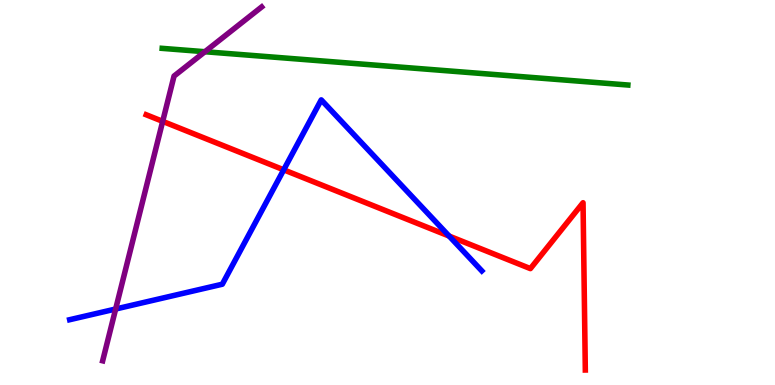[{'lines': ['blue', 'red'], 'intersections': [{'x': 3.66, 'y': 5.59}, {'x': 5.8, 'y': 3.87}]}, {'lines': ['green', 'red'], 'intersections': []}, {'lines': ['purple', 'red'], 'intersections': [{'x': 2.1, 'y': 6.85}]}, {'lines': ['blue', 'green'], 'intersections': []}, {'lines': ['blue', 'purple'], 'intersections': [{'x': 1.49, 'y': 1.97}]}, {'lines': ['green', 'purple'], 'intersections': [{'x': 2.64, 'y': 8.66}]}]